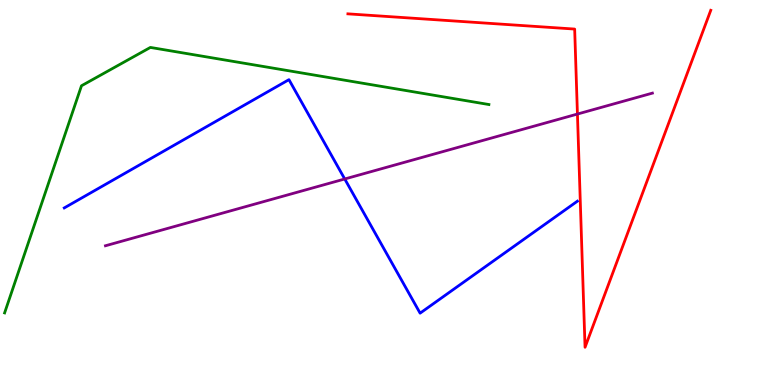[{'lines': ['blue', 'red'], 'intersections': []}, {'lines': ['green', 'red'], 'intersections': []}, {'lines': ['purple', 'red'], 'intersections': [{'x': 7.45, 'y': 7.04}]}, {'lines': ['blue', 'green'], 'intersections': []}, {'lines': ['blue', 'purple'], 'intersections': [{'x': 4.45, 'y': 5.35}]}, {'lines': ['green', 'purple'], 'intersections': []}]